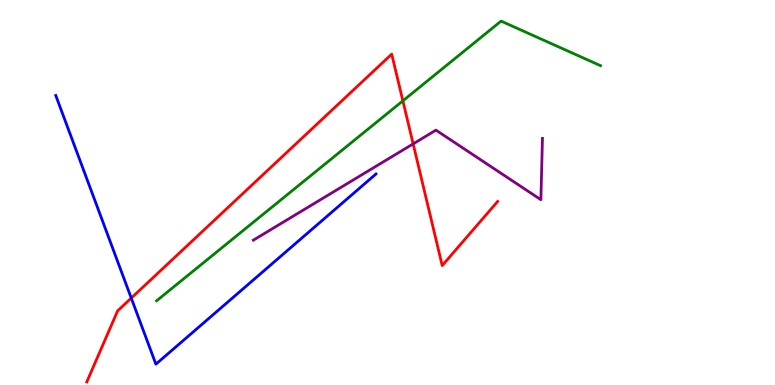[{'lines': ['blue', 'red'], 'intersections': [{'x': 1.69, 'y': 2.26}]}, {'lines': ['green', 'red'], 'intersections': [{'x': 5.2, 'y': 7.38}]}, {'lines': ['purple', 'red'], 'intersections': [{'x': 5.33, 'y': 6.26}]}, {'lines': ['blue', 'green'], 'intersections': []}, {'lines': ['blue', 'purple'], 'intersections': []}, {'lines': ['green', 'purple'], 'intersections': []}]